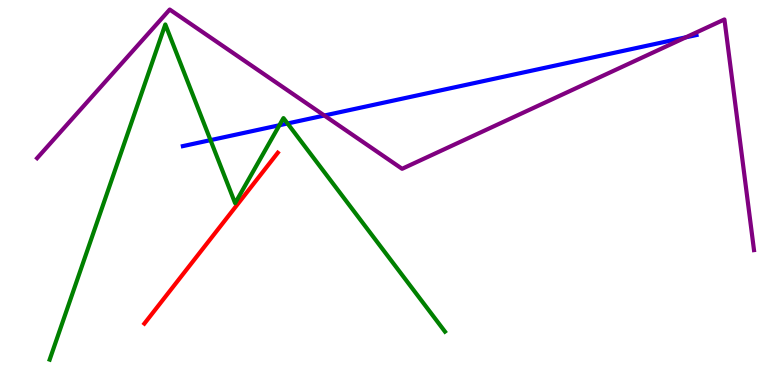[{'lines': ['blue', 'red'], 'intersections': []}, {'lines': ['green', 'red'], 'intersections': []}, {'lines': ['purple', 'red'], 'intersections': []}, {'lines': ['blue', 'green'], 'intersections': [{'x': 2.72, 'y': 6.36}, {'x': 3.61, 'y': 6.75}, {'x': 3.71, 'y': 6.79}]}, {'lines': ['blue', 'purple'], 'intersections': [{'x': 4.19, 'y': 7.0}, {'x': 8.85, 'y': 9.03}]}, {'lines': ['green', 'purple'], 'intersections': []}]